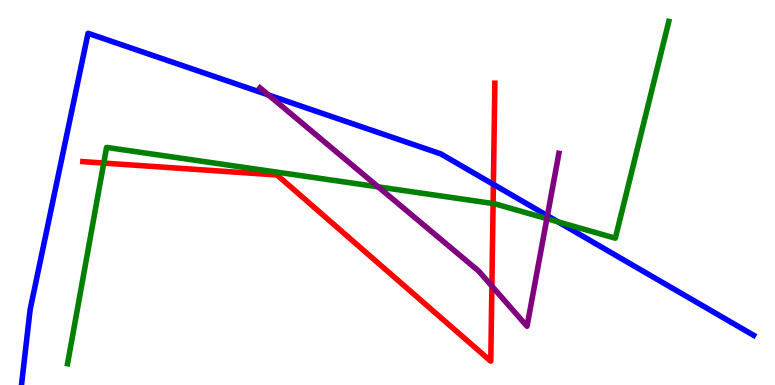[{'lines': ['blue', 'red'], 'intersections': [{'x': 6.37, 'y': 5.21}]}, {'lines': ['green', 'red'], 'intersections': [{'x': 1.34, 'y': 5.76}, {'x': 6.36, 'y': 4.71}]}, {'lines': ['purple', 'red'], 'intersections': [{'x': 6.35, 'y': 2.57}]}, {'lines': ['blue', 'green'], 'intersections': [{'x': 7.2, 'y': 4.24}]}, {'lines': ['blue', 'purple'], 'intersections': [{'x': 3.46, 'y': 7.53}, {'x': 7.06, 'y': 4.4}]}, {'lines': ['green', 'purple'], 'intersections': [{'x': 4.88, 'y': 5.15}, {'x': 7.06, 'y': 4.32}]}]